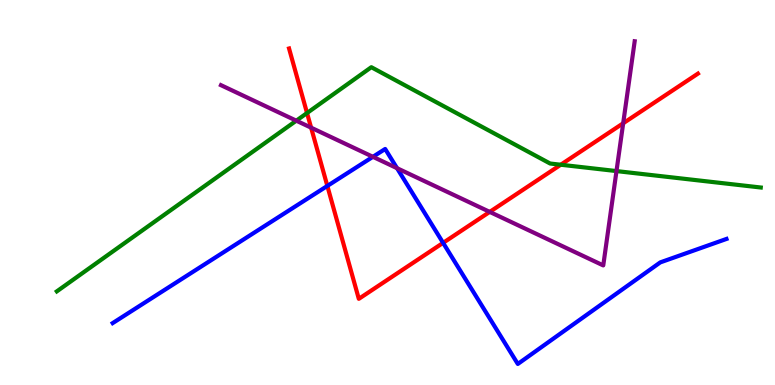[{'lines': ['blue', 'red'], 'intersections': [{'x': 4.22, 'y': 5.17}, {'x': 5.72, 'y': 3.69}]}, {'lines': ['green', 'red'], 'intersections': [{'x': 3.96, 'y': 7.06}, {'x': 7.24, 'y': 5.72}]}, {'lines': ['purple', 'red'], 'intersections': [{'x': 4.01, 'y': 6.68}, {'x': 6.32, 'y': 4.5}, {'x': 8.04, 'y': 6.8}]}, {'lines': ['blue', 'green'], 'intersections': []}, {'lines': ['blue', 'purple'], 'intersections': [{'x': 4.81, 'y': 5.93}, {'x': 5.12, 'y': 5.63}]}, {'lines': ['green', 'purple'], 'intersections': [{'x': 3.82, 'y': 6.87}, {'x': 7.95, 'y': 5.56}]}]